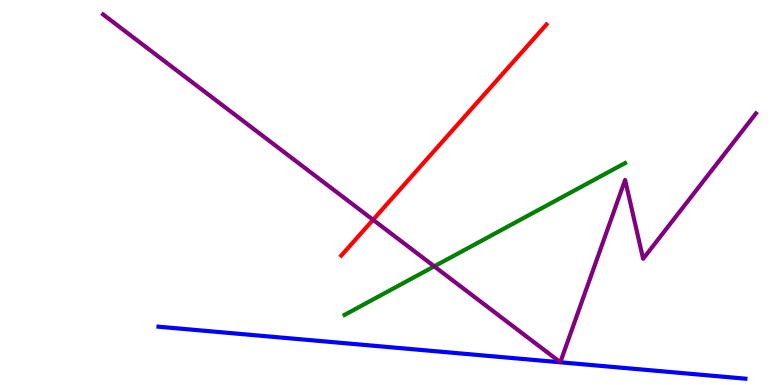[{'lines': ['blue', 'red'], 'intersections': []}, {'lines': ['green', 'red'], 'intersections': []}, {'lines': ['purple', 'red'], 'intersections': [{'x': 4.81, 'y': 4.29}]}, {'lines': ['blue', 'green'], 'intersections': []}, {'lines': ['blue', 'purple'], 'intersections': []}, {'lines': ['green', 'purple'], 'intersections': [{'x': 5.6, 'y': 3.08}]}]